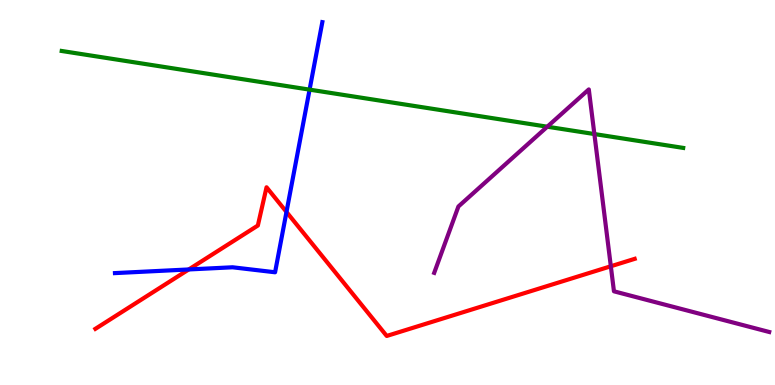[{'lines': ['blue', 'red'], 'intersections': [{'x': 2.44, 'y': 3.0}, {'x': 3.7, 'y': 4.49}]}, {'lines': ['green', 'red'], 'intersections': []}, {'lines': ['purple', 'red'], 'intersections': [{'x': 7.88, 'y': 3.08}]}, {'lines': ['blue', 'green'], 'intersections': [{'x': 3.99, 'y': 7.67}]}, {'lines': ['blue', 'purple'], 'intersections': []}, {'lines': ['green', 'purple'], 'intersections': [{'x': 7.06, 'y': 6.71}, {'x': 7.67, 'y': 6.52}]}]